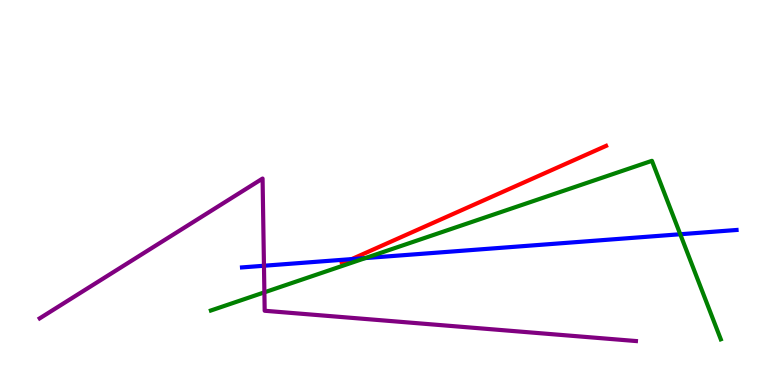[{'lines': ['blue', 'red'], 'intersections': [{'x': 4.54, 'y': 3.27}]}, {'lines': ['green', 'red'], 'intersections': []}, {'lines': ['purple', 'red'], 'intersections': []}, {'lines': ['blue', 'green'], 'intersections': [{'x': 4.71, 'y': 3.3}, {'x': 8.78, 'y': 3.92}]}, {'lines': ['blue', 'purple'], 'intersections': [{'x': 3.41, 'y': 3.1}]}, {'lines': ['green', 'purple'], 'intersections': [{'x': 3.41, 'y': 2.41}]}]